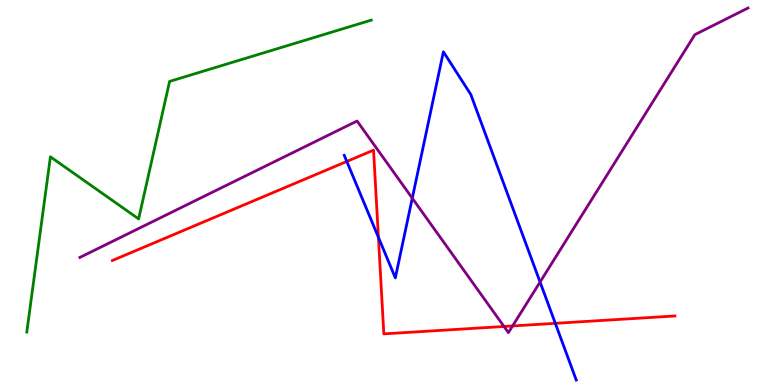[{'lines': ['blue', 'red'], 'intersections': [{'x': 4.47, 'y': 5.81}, {'x': 4.88, 'y': 3.84}, {'x': 7.17, 'y': 1.6}]}, {'lines': ['green', 'red'], 'intersections': []}, {'lines': ['purple', 'red'], 'intersections': [{'x': 6.5, 'y': 1.52}, {'x': 6.61, 'y': 1.53}]}, {'lines': ['blue', 'green'], 'intersections': []}, {'lines': ['blue', 'purple'], 'intersections': [{'x': 5.32, 'y': 4.85}, {'x': 6.97, 'y': 2.67}]}, {'lines': ['green', 'purple'], 'intersections': []}]